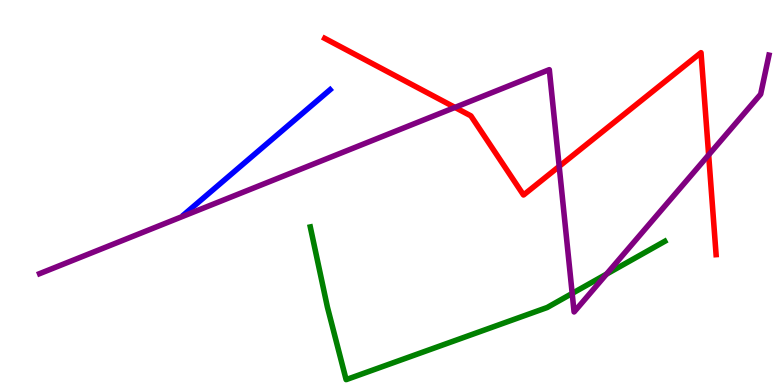[{'lines': ['blue', 'red'], 'intersections': []}, {'lines': ['green', 'red'], 'intersections': []}, {'lines': ['purple', 'red'], 'intersections': [{'x': 5.87, 'y': 7.21}, {'x': 7.22, 'y': 5.68}, {'x': 9.14, 'y': 5.98}]}, {'lines': ['blue', 'green'], 'intersections': []}, {'lines': ['blue', 'purple'], 'intersections': []}, {'lines': ['green', 'purple'], 'intersections': [{'x': 7.38, 'y': 2.38}, {'x': 7.83, 'y': 2.88}]}]